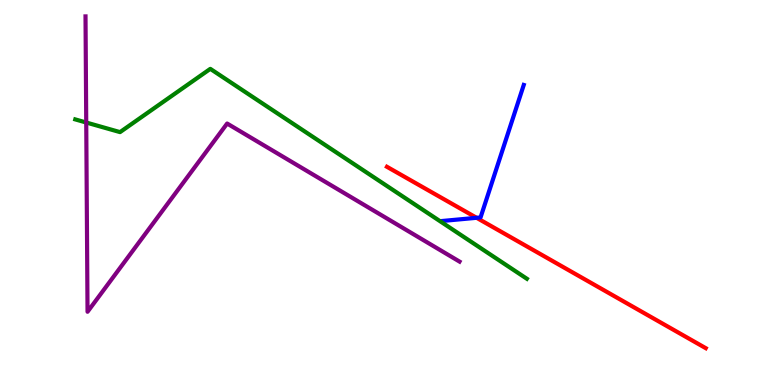[{'lines': ['blue', 'red'], 'intersections': [{'x': 6.15, 'y': 4.34}]}, {'lines': ['green', 'red'], 'intersections': []}, {'lines': ['purple', 'red'], 'intersections': []}, {'lines': ['blue', 'green'], 'intersections': []}, {'lines': ['blue', 'purple'], 'intersections': []}, {'lines': ['green', 'purple'], 'intersections': [{'x': 1.11, 'y': 6.82}]}]